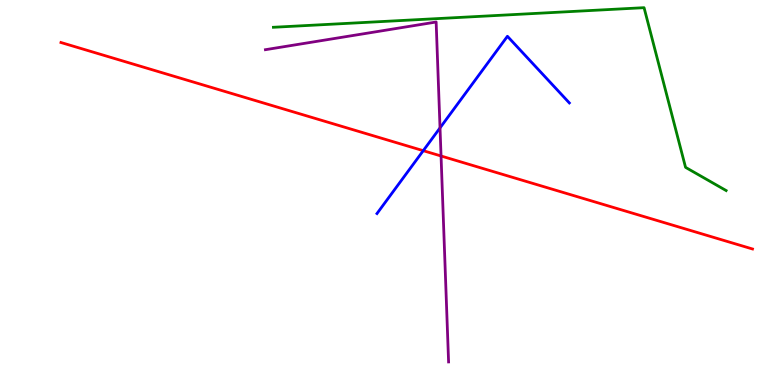[{'lines': ['blue', 'red'], 'intersections': [{'x': 5.46, 'y': 6.09}]}, {'lines': ['green', 'red'], 'intersections': []}, {'lines': ['purple', 'red'], 'intersections': [{'x': 5.69, 'y': 5.95}]}, {'lines': ['blue', 'green'], 'intersections': []}, {'lines': ['blue', 'purple'], 'intersections': [{'x': 5.68, 'y': 6.68}]}, {'lines': ['green', 'purple'], 'intersections': []}]